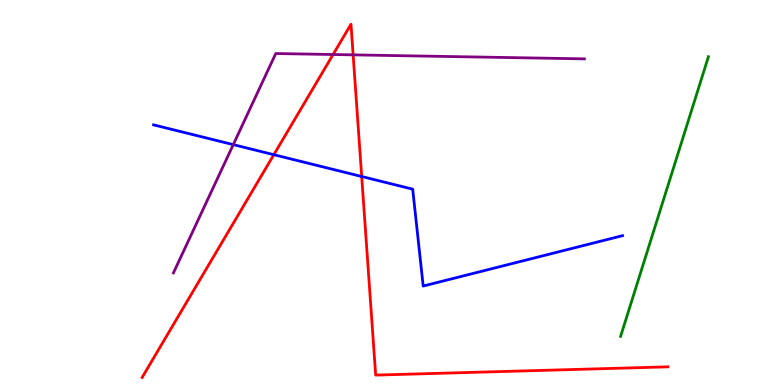[{'lines': ['blue', 'red'], 'intersections': [{'x': 3.53, 'y': 5.98}, {'x': 4.67, 'y': 5.42}]}, {'lines': ['green', 'red'], 'intersections': []}, {'lines': ['purple', 'red'], 'intersections': [{'x': 4.3, 'y': 8.58}, {'x': 4.56, 'y': 8.57}]}, {'lines': ['blue', 'green'], 'intersections': []}, {'lines': ['blue', 'purple'], 'intersections': [{'x': 3.01, 'y': 6.24}]}, {'lines': ['green', 'purple'], 'intersections': []}]